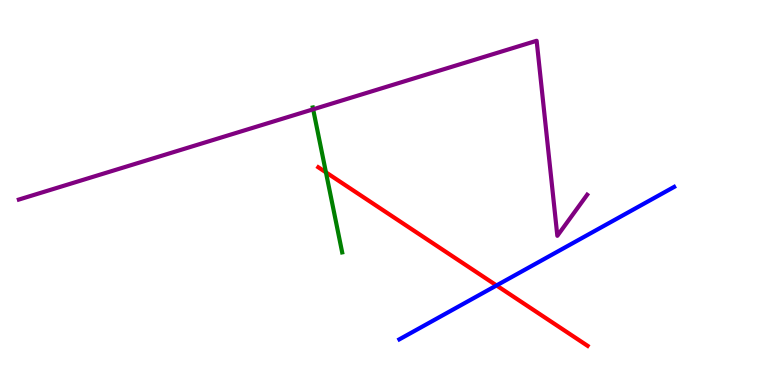[{'lines': ['blue', 'red'], 'intersections': [{'x': 6.41, 'y': 2.59}]}, {'lines': ['green', 'red'], 'intersections': [{'x': 4.21, 'y': 5.52}]}, {'lines': ['purple', 'red'], 'intersections': []}, {'lines': ['blue', 'green'], 'intersections': []}, {'lines': ['blue', 'purple'], 'intersections': []}, {'lines': ['green', 'purple'], 'intersections': [{'x': 4.04, 'y': 7.16}]}]